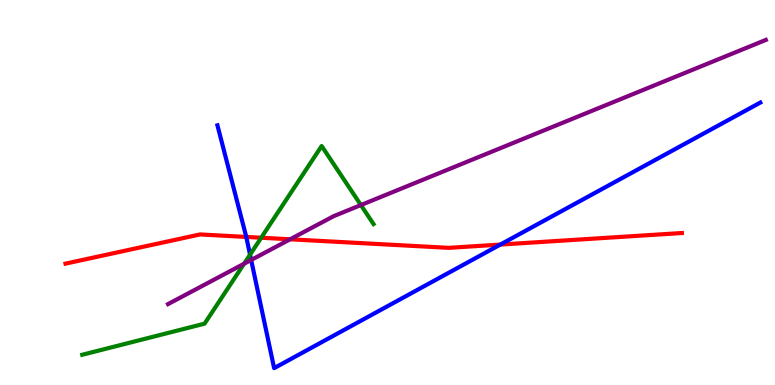[{'lines': ['blue', 'red'], 'intersections': [{'x': 3.18, 'y': 3.85}, {'x': 6.46, 'y': 3.65}]}, {'lines': ['green', 'red'], 'intersections': [{'x': 3.37, 'y': 3.82}]}, {'lines': ['purple', 'red'], 'intersections': [{'x': 3.74, 'y': 3.78}]}, {'lines': ['blue', 'green'], 'intersections': [{'x': 3.23, 'y': 3.39}]}, {'lines': ['blue', 'purple'], 'intersections': [{'x': 3.24, 'y': 3.25}]}, {'lines': ['green', 'purple'], 'intersections': [{'x': 3.15, 'y': 3.15}, {'x': 4.66, 'y': 4.67}]}]